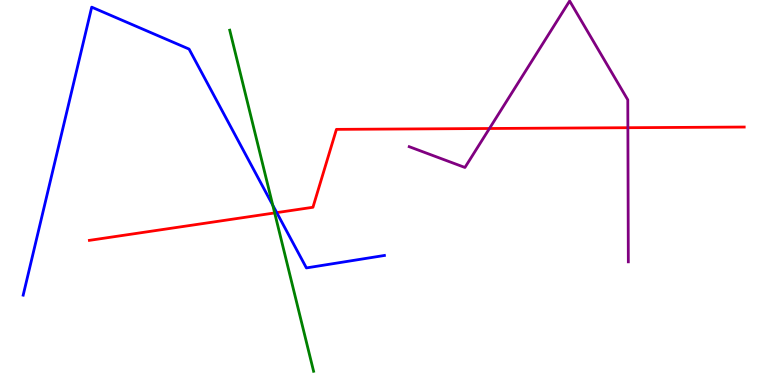[{'lines': ['blue', 'red'], 'intersections': [{'x': 3.57, 'y': 4.48}]}, {'lines': ['green', 'red'], 'intersections': [{'x': 3.54, 'y': 4.47}]}, {'lines': ['purple', 'red'], 'intersections': [{'x': 6.32, 'y': 6.66}, {'x': 8.1, 'y': 6.68}]}, {'lines': ['blue', 'green'], 'intersections': [{'x': 3.52, 'y': 4.67}]}, {'lines': ['blue', 'purple'], 'intersections': []}, {'lines': ['green', 'purple'], 'intersections': []}]